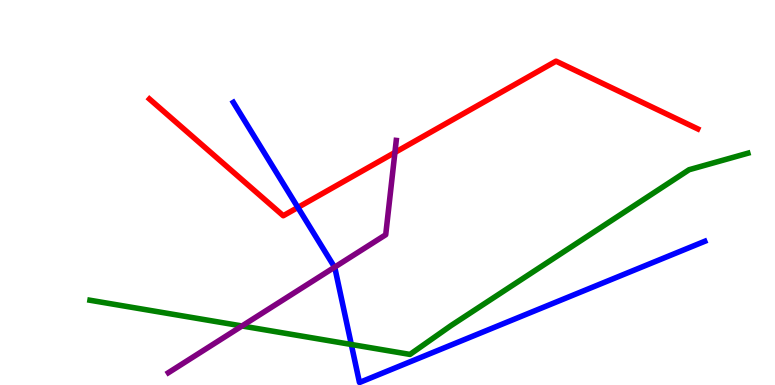[{'lines': ['blue', 'red'], 'intersections': [{'x': 3.84, 'y': 4.61}]}, {'lines': ['green', 'red'], 'intersections': []}, {'lines': ['purple', 'red'], 'intersections': [{'x': 5.1, 'y': 6.04}]}, {'lines': ['blue', 'green'], 'intersections': [{'x': 4.53, 'y': 1.05}]}, {'lines': ['blue', 'purple'], 'intersections': [{'x': 4.32, 'y': 3.06}]}, {'lines': ['green', 'purple'], 'intersections': [{'x': 3.12, 'y': 1.53}]}]